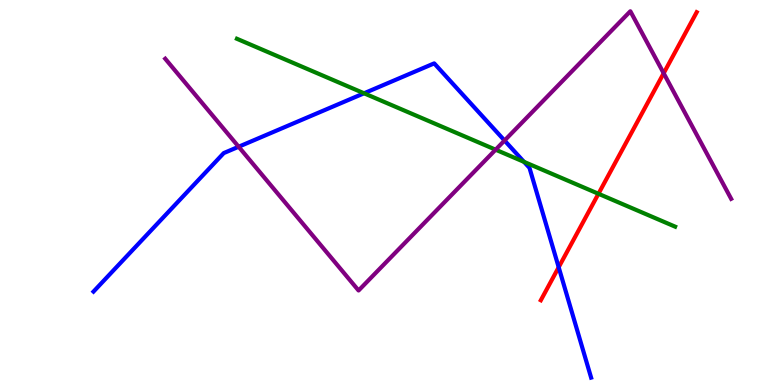[{'lines': ['blue', 'red'], 'intersections': [{'x': 7.21, 'y': 3.06}]}, {'lines': ['green', 'red'], 'intersections': [{'x': 7.72, 'y': 4.97}]}, {'lines': ['purple', 'red'], 'intersections': [{'x': 8.56, 'y': 8.1}]}, {'lines': ['blue', 'green'], 'intersections': [{'x': 4.7, 'y': 7.58}, {'x': 6.76, 'y': 5.8}]}, {'lines': ['blue', 'purple'], 'intersections': [{'x': 3.08, 'y': 6.19}, {'x': 6.51, 'y': 6.35}]}, {'lines': ['green', 'purple'], 'intersections': [{'x': 6.4, 'y': 6.11}]}]